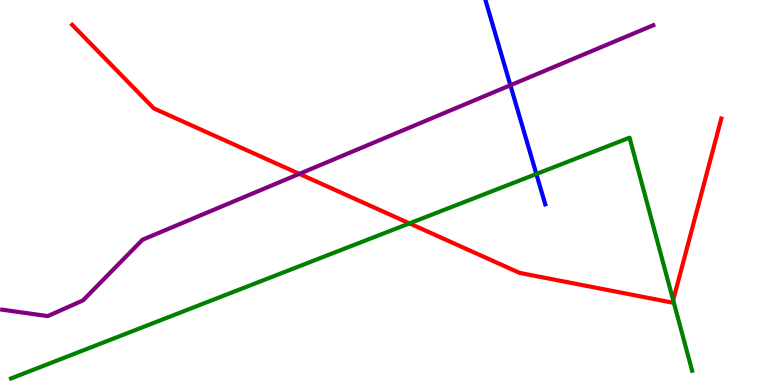[{'lines': ['blue', 'red'], 'intersections': []}, {'lines': ['green', 'red'], 'intersections': [{'x': 5.28, 'y': 4.2}, {'x': 8.69, 'y': 2.2}]}, {'lines': ['purple', 'red'], 'intersections': [{'x': 3.86, 'y': 5.48}]}, {'lines': ['blue', 'green'], 'intersections': [{'x': 6.92, 'y': 5.48}]}, {'lines': ['blue', 'purple'], 'intersections': [{'x': 6.59, 'y': 7.79}]}, {'lines': ['green', 'purple'], 'intersections': []}]